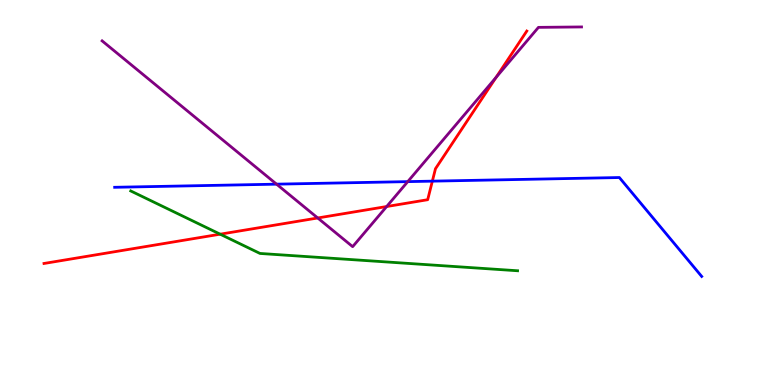[{'lines': ['blue', 'red'], 'intersections': [{'x': 5.58, 'y': 5.29}]}, {'lines': ['green', 'red'], 'intersections': [{'x': 2.84, 'y': 3.92}]}, {'lines': ['purple', 'red'], 'intersections': [{'x': 4.1, 'y': 4.34}, {'x': 4.99, 'y': 4.64}, {'x': 6.4, 'y': 7.99}]}, {'lines': ['blue', 'green'], 'intersections': []}, {'lines': ['blue', 'purple'], 'intersections': [{'x': 3.57, 'y': 5.22}, {'x': 5.26, 'y': 5.28}]}, {'lines': ['green', 'purple'], 'intersections': []}]